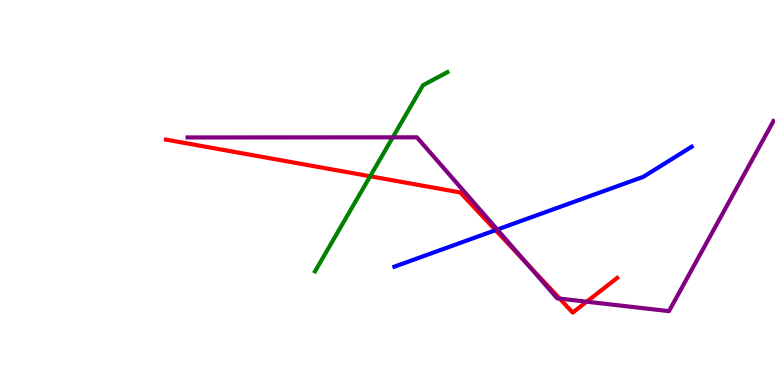[{'lines': ['blue', 'red'], 'intersections': [{'x': 6.39, 'y': 4.02}]}, {'lines': ['green', 'red'], 'intersections': [{'x': 4.78, 'y': 5.42}]}, {'lines': ['purple', 'red'], 'intersections': [{'x': 6.81, 'y': 3.13}, {'x': 7.22, 'y': 2.24}, {'x': 7.57, 'y': 2.16}]}, {'lines': ['blue', 'green'], 'intersections': []}, {'lines': ['blue', 'purple'], 'intersections': [{'x': 6.42, 'y': 4.04}]}, {'lines': ['green', 'purple'], 'intersections': [{'x': 5.07, 'y': 6.43}]}]